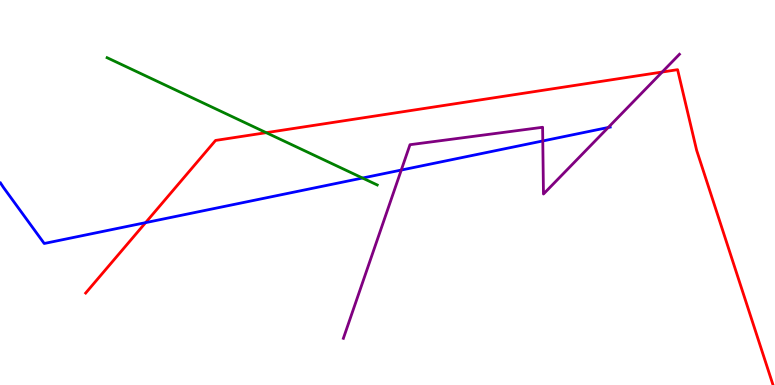[{'lines': ['blue', 'red'], 'intersections': [{'x': 1.88, 'y': 4.22}]}, {'lines': ['green', 'red'], 'intersections': [{'x': 3.44, 'y': 6.55}]}, {'lines': ['purple', 'red'], 'intersections': [{'x': 8.54, 'y': 8.13}]}, {'lines': ['blue', 'green'], 'intersections': [{'x': 4.68, 'y': 5.38}]}, {'lines': ['blue', 'purple'], 'intersections': [{'x': 5.18, 'y': 5.58}, {'x': 7.0, 'y': 6.34}, {'x': 7.85, 'y': 6.69}]}, {'lines': ['green', 'purple'], 'intersections': []}]